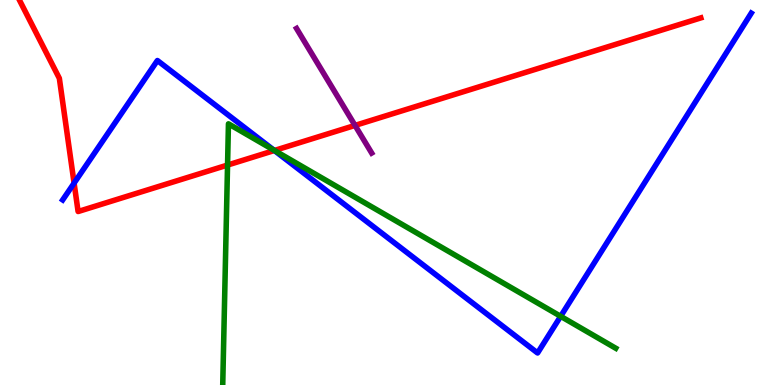[{'lines': ['blue', 'red'], 'intersections': [{'x': 0.956, 'y': 5.24}, {'x': 3.54, 'y': 6.09}]}, {'lines': ['green', 'red'], 'intersections': [{'x': 2.94, 'y': 5.71}, {'x': 3.54, 'y': 6.09}]}, {'lines': ['purple', 'red'], 'intersections': [{'x': 4.58, 'y': 6.74}]}, {'lines': ['blue', 'green'], 'intersections': [{'x': 3.54, 'y': 6.1}, {'x': 7.23, 'y': 1.78}]}, {'lines': ['blue', 'purple'], 'intersections': []}, {'lines': ['green', 'purple'], 'intersections': []}]